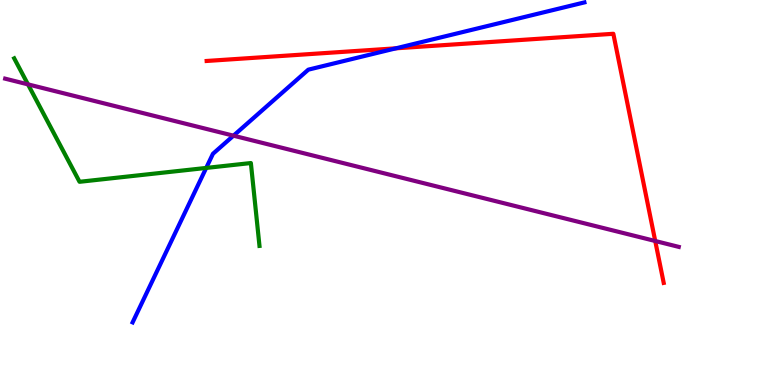[{'lines': ['blue', 'red'], 'intersections': [{'x': 5.11, 'y': 8.74}]}, {'lines': ['green', 'red'], 'intersections': []}, {'lines': ['purple', 'red'], 'intersections': [{'x': 8.45, 'y': 3.74}]}, {'lines': ['blue', 'green'], 'intersections': [{'x': 2.66, 'y': 5.64}]}, {'lines': ['blue', 'purple'], 'intersections': [{'x': 3.01, 'y': 6.48}]}, {'lines': ['green', 'purple'], 'intersections': [{'x': 0.361, 'y': 7.81}]}]